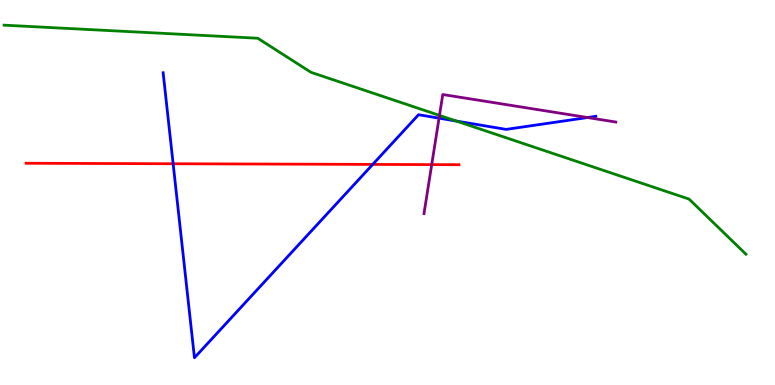[{'lines': ['blue', 'red'], 'intersections': [{'x': 2.23, 'y': 5.75}, {'x': 4.81, 'y': 5.73}]}, {'lines': ['green', 'red'], 'intersections': []}, {'lines': ['purple', 'red'], 'intersections': [{'x': 5.57, 'y': 5.72}]}, {'lines': ['blue', 'green'], 'intersections': [{'x': 5.89, 'y': 6.86}]}, {'lines': ['blue', 'purple'], 'intersections': [{'x': 5.67, 'y': 6.93}, {'x': 7.58, 'y': 6.95}]}, {'lines': ['green', 'purple'], 'intersections': [{'x': 5.67, 'y': 7.0}]}]